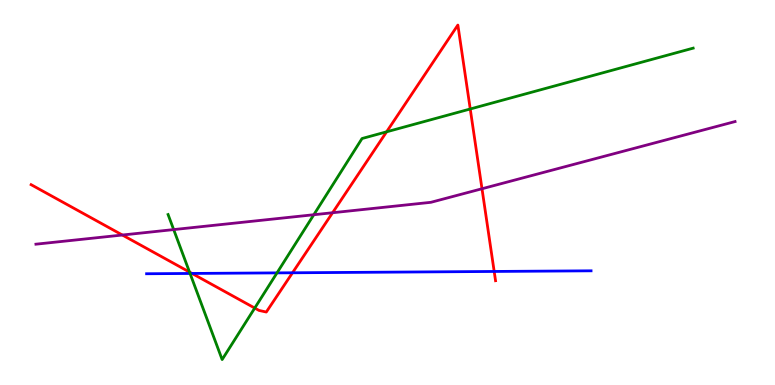[{'lines': ['blue', 'red'], 'intersections': [{'x': 2.48, 'y': 2.9}, {'x': 3.77, 'y': 2.91}, {'x': 6.38, 'y': 2.95}]}, {'lines': ['green', 'red'], 'intersections': [{'x': 2.45, 'y': 2.93}, {'x': 3.29, 'y': 2.0}, {'x': 4.99, 'y': 6.58}, {'x': 6.07, 'y': 7.17}]}, {'lines': ['purple', 'red'], 'intersections': [{'x': 1.58, 'y': 3.9}, {'x': 4.29, 'y': 4.47}, {'x': 6.22, 'y': 5.1}]}, {'lines': ['blue', 'green'], 'intersections': [{'x': 2.45, 'y': 2.9}, {'x': 3.57, 'y': 2.91}]}, {'lines': ['blue', 'purple'], 'intersections': []}, {'lines': ['green', 'purple'], 'intersections': [{'x': 2.24, 'y': 4.04}, {'x': 4.05, 'y': 4.42}]}]